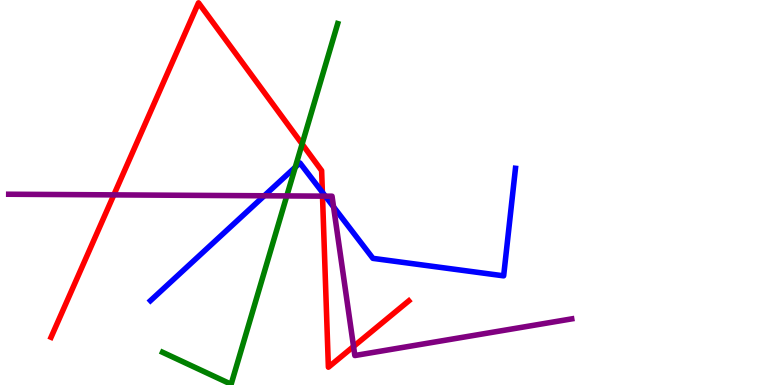[{'lines': ['blue', 'red'], 'intersections': [{'x': 4.16, 'y': 5.01}]}, {'lines': ['green', 'red'], 'intersections': [{'x': 3.9, 'y': 6.26}]}, {'lines': ['purple', 'red'], 'intersections': [{'x': 1.47, 'y': 4.94}, {'x': 4.16, 'y': 4.91}, {'x': 4.56, 'y': 1.0}]}, {'lines': ['blue', 'green'], 'intersections': [{'x': 3.81, 'y': 5.66}]}, {'lines': ['blue', 'purple'], 'intersections': [{'x': 3.41, 'y': 4.91}, {'x': 4.2, 'y': 4.91}, {'x': 4.3, 'y': 4.63}]}, {'lines': ['green', 'purple'], 'intersections': [{'x': 3.7, 'y': 4.91}]}]